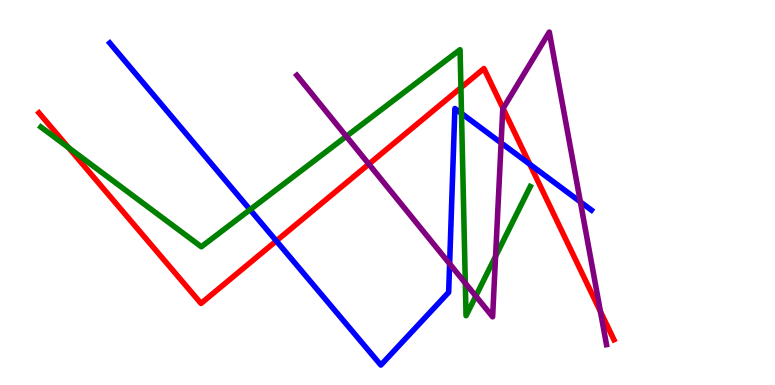[{'lines': ['blue', 'red'], 'intersections': [{'x': 3.57, 'y': 3.74}, {'x': 6.84, 'y': 5.73}]}, {'lines': ['green', 'red'], 'intersections': [{'x': 0.885, 'y': 6.16}, {'x': 5.95, 'y': 7.72}]}, {'lines': ['purple', 'red'], 'intersections': [{'x': 4.76, 'y': 5.74}, {'x': 6.49, 'y': 7.18}, {'x': 7.75, 'y': 1.91}]}, {'lines': ['blue', 'green'], 'intersections': [{'x': 3.23, 'y': 4.55}, {'x': 5.95, 'y': 7.05}]}, {'lines': ['blue', 'purple'], 'intersections': [{'x': 5.8, 'y': 3.15}, {'x': 6.47, 'y': 6.29}, {'x': 7.49, 'y': 4.76}]}, {'lines': ['green', 'purple'], 'intersections': [{'x': 4.47, 'y': 6.46}, {'x': 6.0, 'y': 2.65}, {'x': 6.14, 'y': 2.31}, {'x': 6.39, 'y': 3.34}]}]